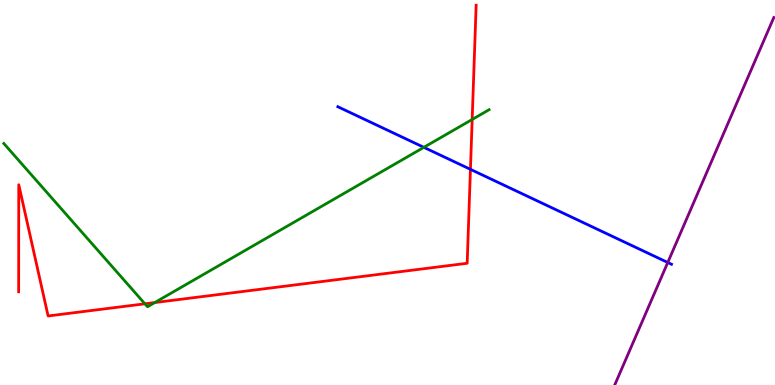[{'lines': ['blue', 'red'], 'intersections': [{'x': 6.07, 'y': 5.6}]}, {'lines': ['green', 'red'], 'intersections': [{'x': 1.87, 'y': 2.11}, {'x': 2.0, 'y': 2.14}, {'x': 6.09, 'y': 6.9}]}, {'lines': ['purple', 'red'], 'intersections': []}, {'lines': ['blue', 'green'], 'intersections': [{'x': 5.47, 'y': 6.17}]}, {'lines': ['blue', 'purple'], 'intersections': [{'x': 8.62, 'y': 3.18}]}, {'lines': ['green', 'purple'], 'intersections': []}]